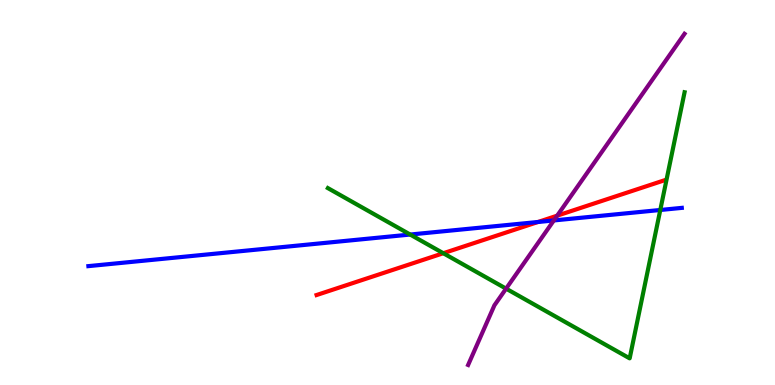[{'lines': ['blue', 'red'], 'intersections': [{'x': 6.94, 'y': 4.23}]}, {'lines': ['green', 'red'], 'intersections': [{'x': 5.72, 'y': 3.42}]}, {'lines': ['purple', 'red'], 'intersections': [{'x': 7.19, 'y': 4.4}]}, {'lines': ['blue', 'green'], 'intersections': [{'x': 5.29, 'y': 3.91}, {'x': 8.52, 'y': 4.55}]}, {'lines': ['blue', 'purple'], 'intersections': [{'x': 7.15, 'y': 4.27}]}, {'lines': ['green', 'purple'], 'intersections': [{'x': 6.53, 'y': 2.5}]}]